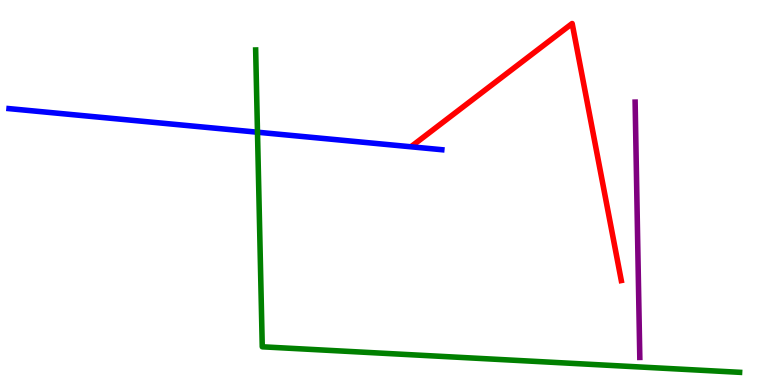[{'lines': ['blue', 'red'], 'intersections': []}, {'lines': ['green', 'red'], 'intersections': []}, {'lines': ['purple', 'red'], 'intersections': []}, {'lines': ['blue', 'green'], 'intersections': [{'x': 3.32, 'y': 6.57}]}, {'lines': ['blue', 'purple'], 'intersections': []}, {'lines': ['green', 'purple'], 'intersections': []}]